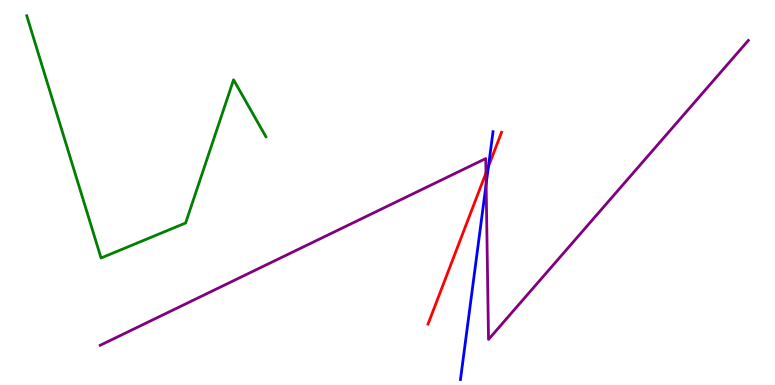[{'lines': ['blue', 'red'], 'intersections': [{'x': 6.3, 'y': 5.68}]}, {'lines': ['green', 'red'], 'intersections': []}, {'lines': ['purple', 'red'], 'intersections': [{'x': 6.27, 'y': 5.51}]}, {'lines': ['blue', 'green'], 'intersections': []}, {'lines': ['blue', 'purple'], 'intersections': [{'x': 6.27, 'y': 5.22}]}, {'lines': ['green', 'purple'], 'intersections': []}]